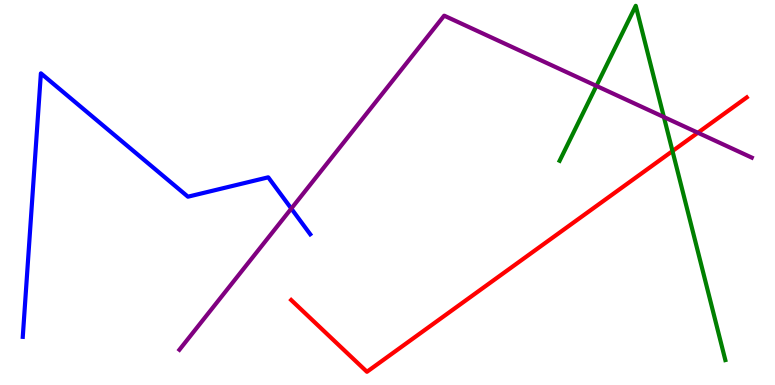[{'lines': ['blue', 'red'], 'intersections': []}, {'lines': ['green', 'red'], 'intersections': [{'x': 8.68, 'y': 6.08}]}, {'lines': ['purple', 'red'], 'intersections': [{'x': 9.0, 'y': 6.55}]}, {'lines': ['blue', 'green'], 'intersections': []}, {'lines': ['blue', 'purple'], 'intersections': [{'x': 3.76, 'y': 4.58}]}, {'lines': ['green', 'purple'], 'intersections': [{'x': 7.7, 'y': 7.77}, {'x': 8.57, 'y': 6.96}]}]